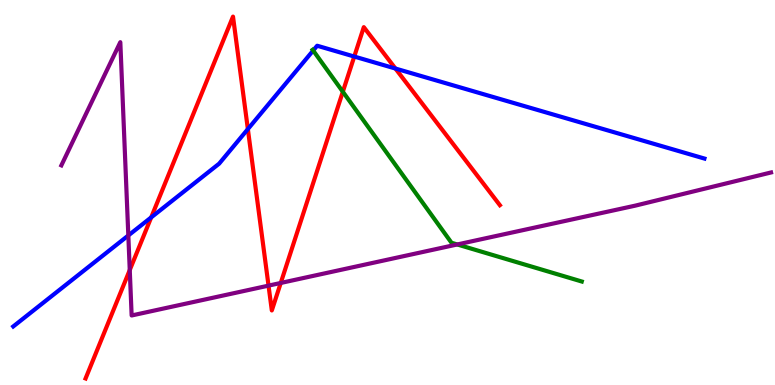[{'lines': ['blue', 'red'], 'intersections': [{'x': 1.95, 'y': 4.35}, {'x': 3.2, 'y': 6.65}, {'x': 4.57, 'y': 8.53}, {'x': 5.1, 'y': 8.22}]}, {'lines': ['green', 'red'], 'intersections': [{'x': 4.42, 'y': 7.62}]}, {'lines': ['purple', 'red'], 'intersections': [{'x': 1.67, 'y': 2.99}, {'x': 3.46, 'y': 2.58}, {'x': 3.62, 'y': 2.65}]}, {'lines': ['blue', 'green'], 'intersections': [{'x': 4.04, 'y': 8.69}]}, {'lines': ['blue', 'purple'], 'intersections': [{'x': 1.66, 'y': 3.88}]}, {'lines': ['green', 'purple'], 'intersections': [{'x': 5.9, 'y': 3.65}]}]